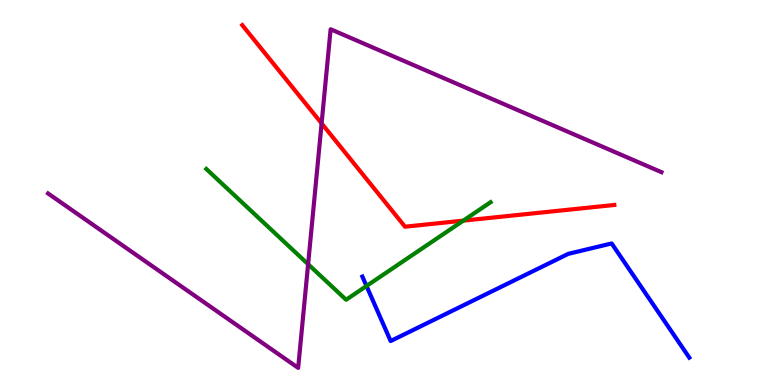[{'lines': ['blue', 'red'], 'intersections': []}, {'lines': ['green', 'red'], 'intersections': [{'x': 5.98, 'y': 4.27}]}, {'lines': ['purple', 'red'], 'intersections': [{'x': 4.15, 'y': 6.8}]}, {'lines': ['blue', 'green'], 'intersections': [{'x': 4.73, 'y': 2.57}]}, {'lines': ['blue', 'purple'], 'intersections': []}, {'lines': ['green', 'purple'], 'intersections': [{'x': 3.98, 'y': 3.14}]}]